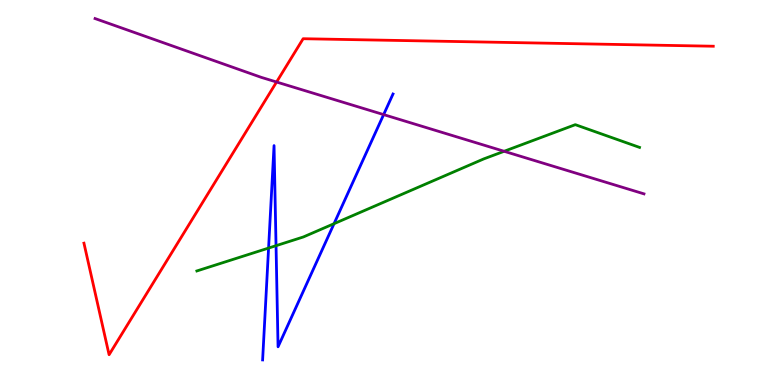[{'lines': ['blue', 'red'], 'intersections': []}, {'lines': ['green', 'red'], 'intersections': []}, {'lines': ['purple', 'red'], 'intersections': [{'x': 3.57, 'y': 7.87}]}, {'lines': ['blue', 'green'], 'intersections': [{'x': 3.47, 'y': 3.56}, {'x': 3.56, 'y': 3.62}, {'x': 4.31, 'y': 4.19}]}, {'lines': ['blue', 'purple'], 'intersections': [{'x': 4.95, 'y': 7.02}]}, {'lines': ['green', 'purple'], 'intersections': [{'x': 6.5, 'y': 6.07}]}]